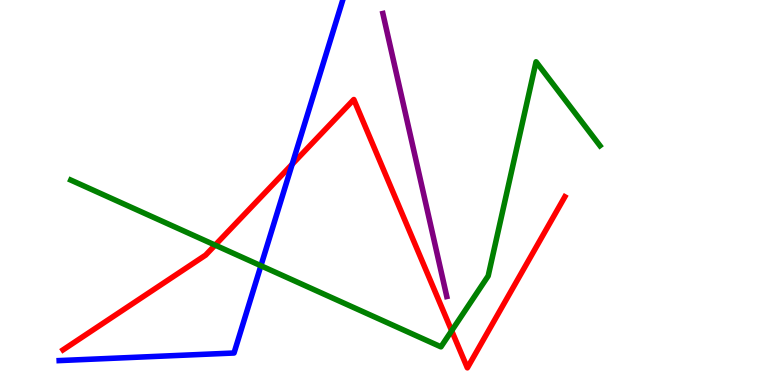[{'lines': ['blue', 'red'], 'intersections': [{'x': 3.77, 'y': 5.73}]}, {'lines': ['green', 'red'], 'intersections': [{'x': 2.78, 'y': 3.63}, {'x': 5.83, 'y': 1.41}]}, {'lines': ['purple', 'red'], 'intersections': []}, {'lines': ['blue', 'green'], 'intersections': [{'x': 3.37, 'y': 3.1}]}, {'lines': ['blue', 'purple'], 'intersections': []}, {'lines': ['green', 'purple'], 'intersections': []}]